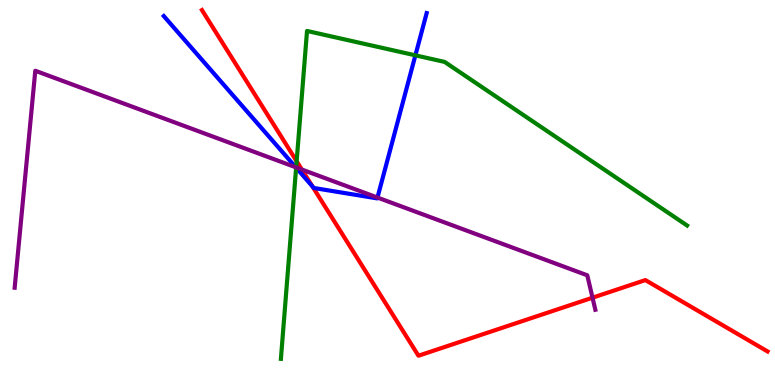[{'lines': ['blue', 'red'], 'intersections': [{'x': 4.03, 'y': 5.16}]}, {'lines': ['green', 'red'], 'intersections': [{'x': 3.83, 'y': 5.81}]}, {'lines': ['purple', 'red'], 'intersections': [{'x': 3.89, 'y': 5.6}, {'x': 7.65, 'y': 2.27}]}, {'lines': ['blue', 'green'], 'intersections': [{'x': 3.82, 'y': 5.64}, {'x': 5.36, 'y': 8.56}]}, {'lines': ['blue', 'purple'], 'intersections': [{'x': 3.82, 'y': 5.66}, {'x': 4.87, 'y': 4.87}]}, {'lines': ['green', 'purple'], 'intersections': [{'x': 3.82, 'y': 5.65}]}]